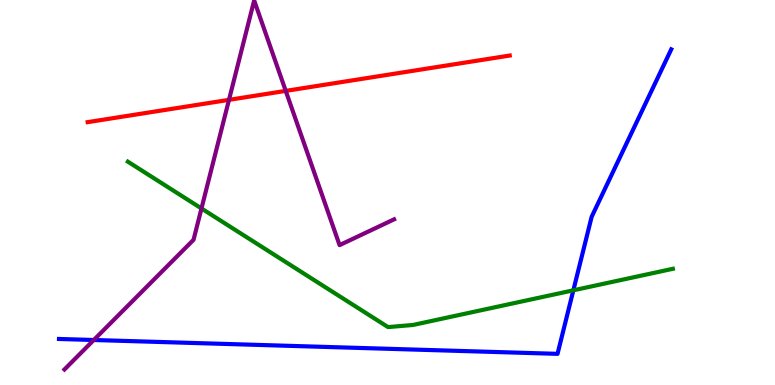[{'lines': ['blue', 'red'], 'intersections': []}, {'lines': ['green', 'red'], 'intersections': []}, {'lines': ['purple', 'red'], 'intersections': [{'x': 2.95, 'y': 7.41}, {'x': 3.69, 'y': 7.64}]}, {'lines': ['blue', 'green'], 'intersections': [{'x': 7.4, 'y': 2.46}]}, {'lines': ['blue', 'purple'], 'intersections': [{'x': 1.21, 'y': 1.17}]}, {'lines': ['green', 'purple'], 'intersections': [{'x': 2.6, 'y': 4.59}]}]